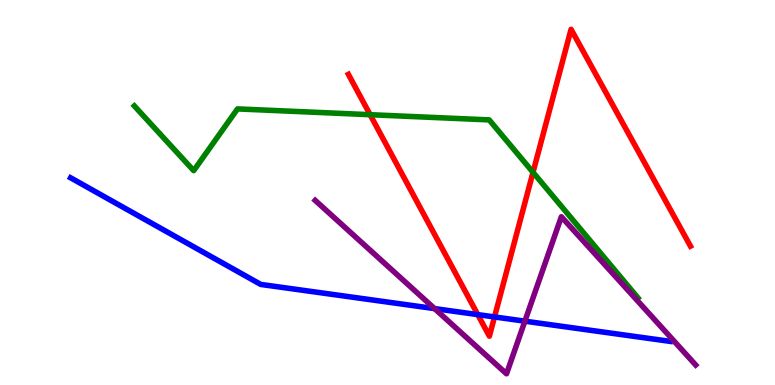[{'lines': ['blue', 'red'], 'intersections': [{'x': 6.16, 'y': 1.83}, {'x': 6.38, 'y': 1.77}]}, {'lines': ['green', 'red'], 'intersections': [{'x': 4.78, 'y': 7.02}, {'x': 6.88, 'y': 5.52}]}, {'lines': ['purple', 'red'], 'intersections': []}, {'lines': ['blue', 'green'], 'intersections': []}, {'lines': ['blue', 'purple'], 'intersections': [{'x': 5.61, 'y': 1.98}, {'x': 6.77, 'y': 1.66}]}, {'lines': ['green', 'purple'], 'intersections': []}]